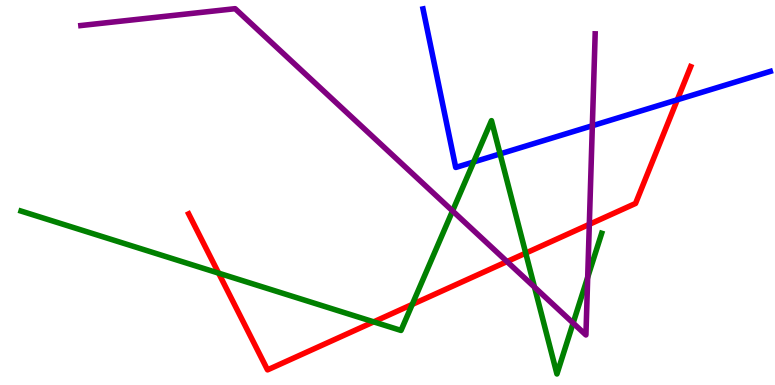[{'lines': ['blue', 'red'], 'intersections': [{'x': 8.74, 'y': 7.41}]}, {'lines': ['green', 'red'], 'intersections': [{'x': 2.82, 'y': 2.91}, {'x': 4.82, 'y': 1.64}, {'x': 5.32, 'y': 2.09}, {'x': 6.78, 'y': 3.43}]}, {'lines': ['purple', 'red'], 'intersections': [{'x': 6.54, 'y': 3.21}, {'x': 7.6, 'y': 4.17}]}, {'lines': ['blue', 'green'], 'intersections': [{'x': 6.11, 'y': 5.79}, {'x': 6.45, 'y': 6.0}]}, {'lines': ['blue', 'purple'], 'intersections': [{'x': 7.64, 'y': 6.73}]}, {'lines': ['green', 'purple'], 'intersections': [{'x': 5.84, 'y': 4.52}, {'x': 6.9, 'y': 2.54}, {'x': 7.4, 'y': 1.61}, {'x': 7.58, 'y': 2.8}]}]